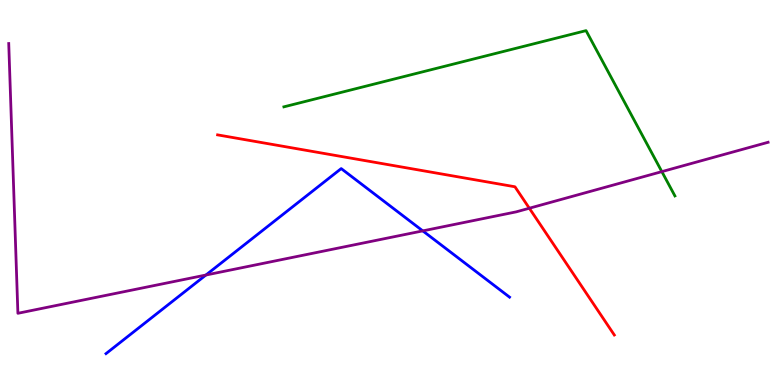[{'lines': ['blue', 'red'], 'intersections': []}, {'lines': ['green', 'red'], 'intersections': []}, {'lines': ['purple', 'red'], 'intersections': [{'x': 6.83, 'y': 4.59}]}, {'lines': ['blue', 'green'], 'intersections': []}, {'lines': ['blue', 'purple'], 'intersections': [{'x': 2.66, 'y': 2.86}, {'x': 5.46, 'y': 4.0}]}, {'lines': ['green', 'purple'], 'intersections': [{'x': 8.54, 'y': 5.54}]}]